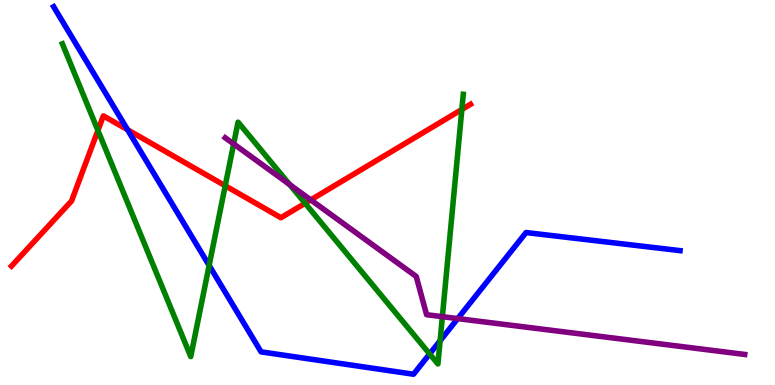[{'lines': ['blue', 'red'], 'intersections': [{'x': 1.65, 'y': 6.63}]}, {'lines': ['green', 'red'], 'intersections': [{'x': 1.26, 'y': 6.61}, {'x': 2.91, 'y': 5.18}, {'x': 3.94, 'y': 4.72}, {'x': 5.96, 'y': 7.16}]}, {'lines': ['purple', 'red'], 'intersections': [{'x': 4.01, 'y': 4.81}]}, {'lines': ['blue', 'green'], 'intersections': [{'x': 2.7, 'y': 3.11}, {'x': 5.54, 'y': 0.807}, {'x': 5.68, 'y': 1.15}]}, {'lines': ['blue', 'purple'], 'intersections': [{'x': 5.91, 'y': 1.72}]}, {'lines': ['green', 'purple'], 'intersections': [{'x': 3.01, 'y': 6.26}, {'x': 3.74, 'y': 5.21}, {'x': 5.71, 'y': 1.77}]}]